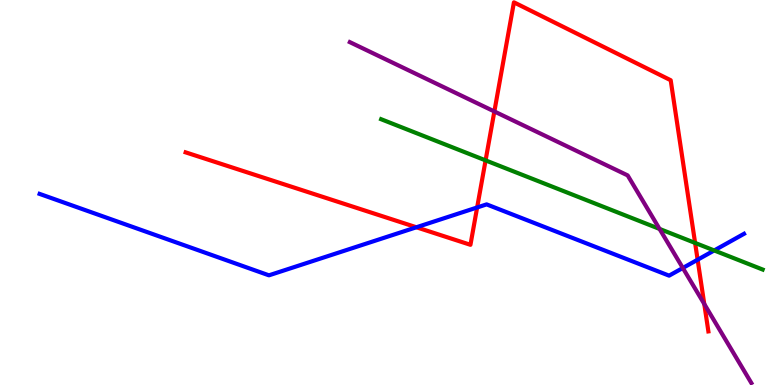[{'lines': ['blue', 'red'], 'intersections': [{'x': 5.37, 'y': 4.1}, {'x': 6.16, 'y': 4.61}, {'x': 9.0, 'y': 3.25}]}, {'lines': ['green', 'red'], 'intersections': [{'x': 6.27, 'y': 5.83}, {'x': 8.97, 'y': 3.69}]}, {'lines': ['purple', 'red'], 'intersections': [{'x': 6.38, 'y': 7.1}, {'x': 9.09, 'y': 2.1}]}, {'lines': ['blue', 'green'], 'intersections': [{'x': 9.22, 'y': 3.49}]}, {'lines': ['blue', 'purple'], 'intersections': [{'x': 8.81, 'y': 3.04}]}, {'lines': ['green', 'purple'], 'intersections': [{'x': 8.51, 'y': 4.05}]}]